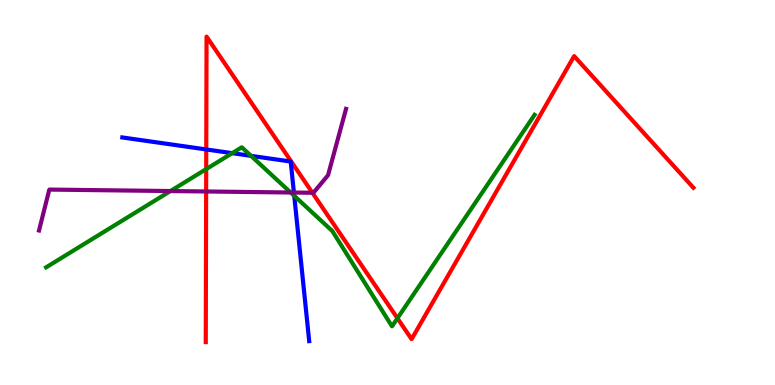[{'lines': ['blue', 'red'], 'intersections': [{'x': 2.66, 'y': 6.12}]}, {'lines': ['green', 'red'], 'intersections': [{'x': 2.66, 'y': 5.61}, {'x': 5.13, 'y': 1.73}]}, {'lines': ['purple', 'red'], 'intersections': [{'x': 2.66, 'y': 5.03}, {'x': 4.03, 'y': 4.99}]}, {'lines': ['blue', 'green'], 'intersections': [{'x': 3.0, 'y': 6.02}, {'x': 3.24, 'y': 5.95}, {'x': 3.8, 'y': 4.91}]}, {'lines': ['blue', 'purple'], 'intersections': [{'x': 3.79, 'y': 5.0}]}, {'lines': ['green', 'purple'], 'intersections': [{'x': 2.2, 'y': 5.04}, {'x': 3.75, 'y': 5.0}]}]